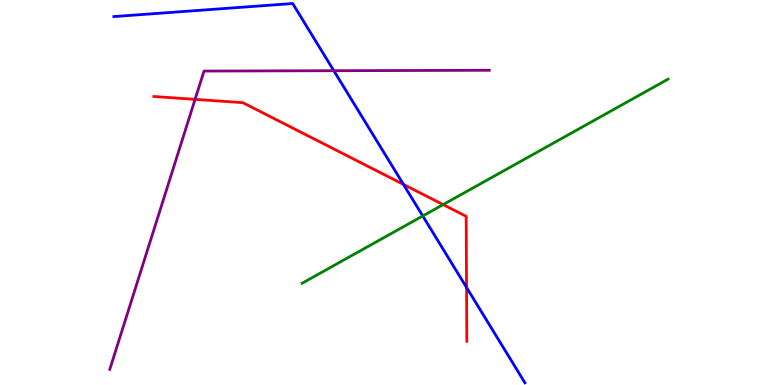[{'lines': ['blue', 'red'], 'intersections': [{'x': 5.21, 'y': 5.21}, {'x': 6.02, 'y': 2.53}]}, {'lines': ['green', 'red'], 'intersections': [{'x': 5.72, 'y': 4.69}]}, {'lines': ['purple', 'red'], 'intersections': [{'x': 2.52, 'y': 7.42}]}, {'lines': ['blue', 'green'], 'intersections': [{'x': 5.45, 'y': 4.39}]}, {'lines': ['blue', 'purple'], 'intersections': [{'x': 4.31, 'y': 8.16}]}, {'lines': ['green', 'purple'], 'intersections': []}]